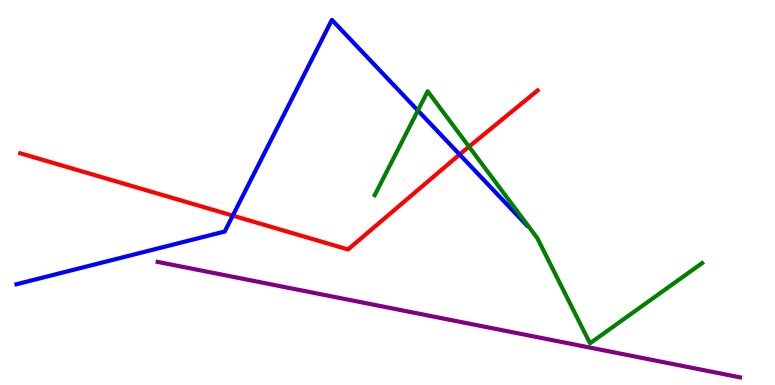[{'lines': ['blue', 'red'], 'intersections': [{'x': 3.0, 'y': 4.4}, {'x': 5.93, 'y': 5.99}]}, {'lines': ['green', 'red'], 'intersections': [{'x': 6.05, 'y': 6.19}]}, {'lines': ['purple', 'red'], 'intersections': []}, {'lines': ['blue', 'green'], 'intersections': [{'x': 5.39, 'y': 7.13}]}, {'lines': ['blue', 'purple'], 'intersections': []}, {'lines': ['green', 'purple'], 'intersections': []}]